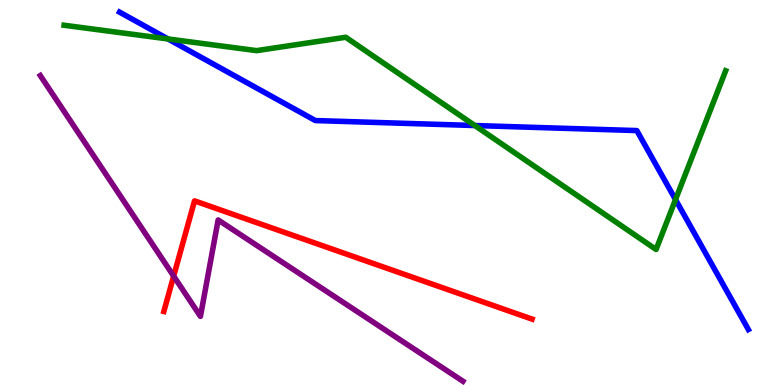[{'lines': ['blue', 'red'], 'intersections': []}, {'lines': ['green', 'red'], 'intersections': []}, {'lines': ['purple', 'red'], 'intersections': [{'x': 2.24, 'y': 2.83}]}, {'lines': ['blue', 'green'], 'intersections': [{'x': 2.17, 'y': 8.99}, {'x': 6.13, 'y': 6.74}, {'x': 8.72, 'y': 4.82}]}, {'lines': ['blue', 'purple'], 'intersections': []}, {'lines': ['green', 'purple'], 'intersections': []}]